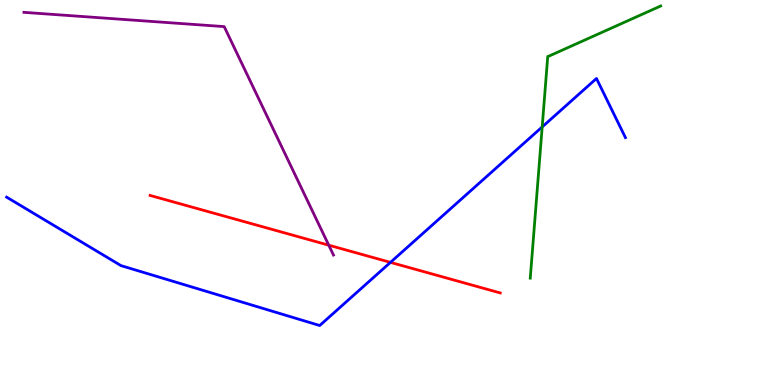[{'lines': ['blue', 'red'], 'intersections': [{'x': 5.04, 'y': 3.19}]}, {'lines': ['green', 'red'], 'intersections': []}, {'lines': ['purple', 'red'], 'intersections': [{'x': 4.24, 'y': 3.63}]}, {'lines': ['blue', 'green'], 'intersections': [{'x': 7.0, 'y': 6.7}]}, {'lines': ['blue', 'purple'], 'intersections': []}, {'lines': ['green', 'purple'], 'intersections': []}]